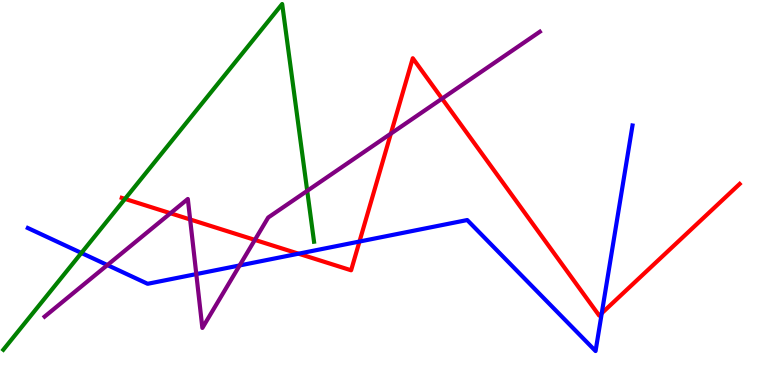[{'lines': ['blue', 'red'], 'intersections': [{'x': 3.85, 'y': 3.41}, {'x': 4.64, 'y': 3.73}, {'x': 7.76, 'y': 1.86}]}, {'lines': ['green', 'red'], 'intersections': [{'x': 1.61, 'y': 4.83}]}, {'lines': ['purple', 'red'], 'intersections': [{'x': 2.2, 'y': 4.46}, {'x': 2.45, 'y': 4.3}, {'x': 3.29, 'y': 3.77}, {'x': 5.04, 'y': 6.53}, {'x': 5.7, 'y': 7.44}]}, {'lines': ['blue', 'green'], 'intersections': [{'x': 1.05, 'y': 3.43}]}, {'lines': ['blue', 'purple'], 'intersections': [{'x': 1.39, 'y': 3.12}, {'x': 2.53, 'y': 2.88}, {'x': 3.09, 'y': 3.11}]}, {'lines': ['green', 'purple'], 'intersections': [{'x': 3.96, 'y': 5.04}]}]